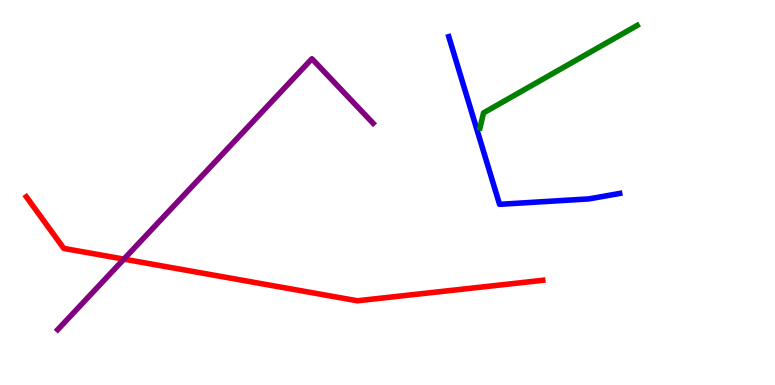[{'lines': ['blue', 'red'], 'intersections': []}, {'lines': ['green', 'red'], 'intersections': []}, {'lines': ['purple', 'red'], 'intersections': [{'x': 1.6, 'y': 3.27}]}, {'lines': ['blue', 'green'], 'intersections': []}, {'lines': ['blue', 'purple'], 'intersections': []}, {'lines': ['green', 'purple'], 'intersections': []}]